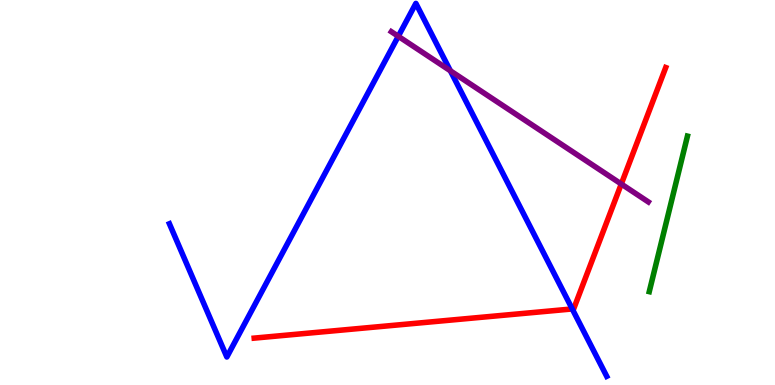[{'lines': ['blue', 'red'], 'intersections': [{'x': 7.38, 'y': 1.98}]}, {'lines': ['green', 'red'], 'intersections': []}, {'lines': ['purple', 'red'], 'intersections': [{'x': 8.02, 'y': 5.22}]}, {'lines': ['blue', 'green'], 'intersections': []}, {'lines': ['blue', 'purple'], 'intersections': [{'x': 5.14, 'y': 9.06}, {'x': 5.81, 'y': 8.16}]}, {'lines': ['green', 'purple'], 'intersections': []}]